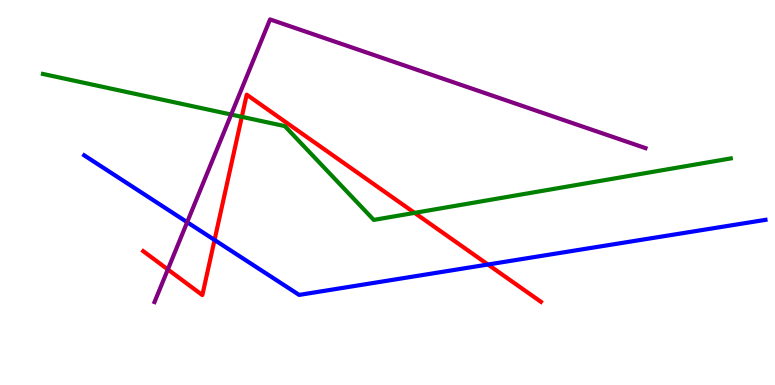[{'lines': ['blue', 'red'], 'intersections': [{'x': 2.77, 'y': 3.77}, {'x': 6.3, 'y': 3.13}]}, {'lines': ['green', 'red'], 'intersections': [{'x': 3.12, 'y': 6.97}, {'x': 5.35, 'y': 4.47}]}, {'lines': ['purple', 'red'], 'intersections': [{'x': 2.17, 'y': 3.0}]}, {'lines': ['blue', 'green'], 'intersections': []}, {'lines': ['blue', 'purple'], 'intersections': [{'x': 2.42, 'y': 4.23}]}, {'lines': ['green', 'purple'], 'intersections': [{'x': 2.98, 'y': 7.02}]}]